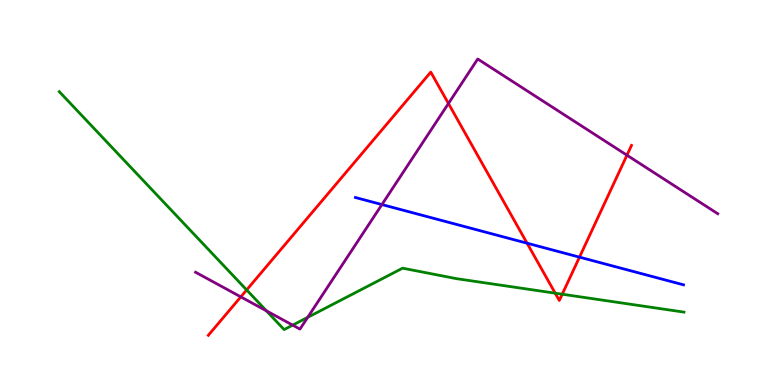[{'lines': ['blue', 'red'], 'intersections': [{'x': 6.8, 'y': 3.68}, {'x': 7.48, 'y': 3.32}]}, {'lines': ['green', 'red'], 'intersections': [{'x': 3.18, 'y': 2.47}, {'x': 7.16, 'y': 2.38}, {'x': 7.25, 'y': 2.36}]}, {'lines': ['purple', 'red'], 'intersections': [{'x': 3.11, 'y': 2.29}, {'x': 5.79, 'y': 7.31}, {'x': 8.09, 'y': 5.97}]}, {'lines': ['blue', 'green'], 'intersections': []}, {'lines': ['blue', 'purple'], 'intersections': [{'x': 4.93, 'y': 4.69}]}, {'lines': ['green', 'purple'], 'intersections': [{'x': 3.44, 'y': 1.93}, {'x': 3.78, 'y': 1.56}, {'x': 3.97, 'y': 1.76}]}]